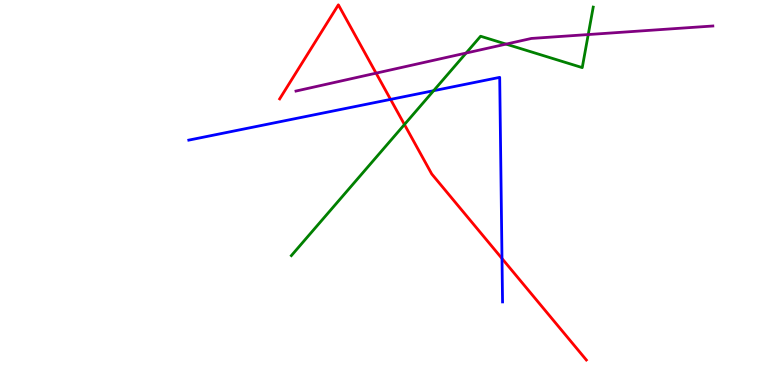[{'lines': ['blue', 'red'], 'intersections': [{'x': 5.04, 'y': 7.42}, {'x': 6.48, 'y': 3.29}]}, {'lines': ['green', 'red'], 'intersections': [{'x': 5.22, 'y': 6.77}]}, {'lines': ['purple', 'red'], 'intersections': [{'x': 4.85, 'y': 8.1}]}, {'lines': ['blue', 'green'], 'intersections': [{'x': 5.6, 'y': 7.64}]}, {'lines': ['blue', 'purple'], 'intersections': []}, {'lines': ['green', 'purple'], 'intersections': [{'x': 6.01, 'y': 8.62}, {'x': 6.53, 'y': 8.85}, {'x': 7.59, 'y': 9.1}]}]